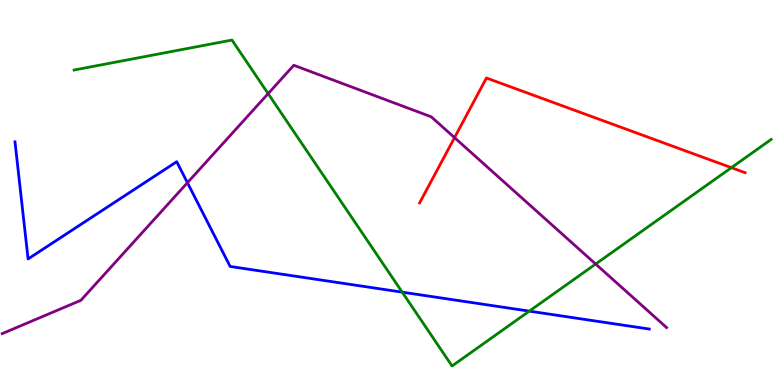[{'lines': ['blue', 'red'], 'intersections': []}, {'lines': ['green', 'red'], 'intersections': [{'x': 9.44, 'y': 5.64}]}, {'lines': ['purple', 'red'], 'intersections': [{'x': 5.86, 'y': 6.42}]}, {'lines': ['blue', 'green'], 'intersections': [{'x': 5.19, 'y': 2.41}, {'x': 6.83, 'y': 1.92}]}, {'lines': ['blue', 'purple'], 'intersections': [{'x': 2.42, 'y': 5.25}]}, {'lines': ['green', 'purple'], 'intersections': [{'x': 3.46, 'y': 7.57}, {'x': 7.69, 'y': 3.14}]}]